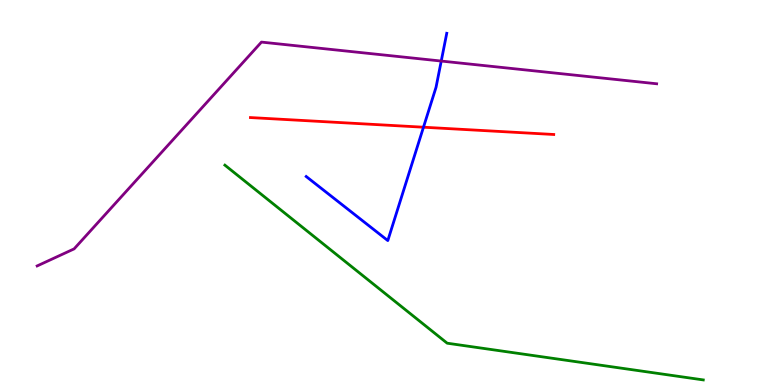[{'lines': ['blue', 'red'], 'intersections': [{'x': 5.46, 'y': 6.7}]}, {'lines': ['green', 'red'], 'intersections': []}, {'lines': ['purple', 'red'], 'intersections': []}, {'lines': ['blue', 'green'], 'intersections': []}, {'lines': ['blue', 'purple'], 'intersections': [{'x': 5.69, 'y': 8.41}]}, {'lines': ['green', 'purple'], 'intersections': []}]